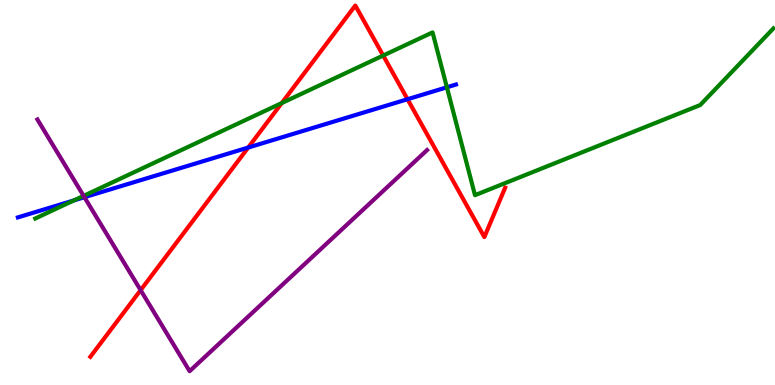[{'lines': ['blue', 'red'], 'intersections': [{'x': 3.2, 'y': 6.17}, {'x': 5.26, 'y': 7.42}]}, {'lines': ['green', 'red'], 'intersections': [{'x': 3.64, 'y': 7.32}, {'x': 4.94, 'y': 8.56}]}, {'lines': ['purple', 'red'], 'intersections': [{'x': 1.81, 'y': 2.46}]}, {'lines': ['blue', 'green'], 'intersections': [{'x': 0.953, 'y': 4.79}, {'x': 5.77, 'y': 7.73}]}, {'lines': ['blue', 'purple'], 'intersections': [{'x': 1.09, 'y': 4.88}]}, {'lines': ['green', 'purple'], 'intersections': [{'x': 1.08, 'y': 4.91}]}]